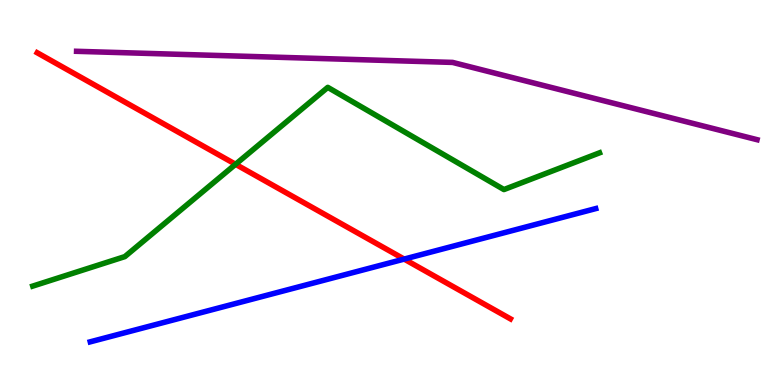[{'lines': ['blue', 'red'], 'intersections': [{'x': 5.21, 'y': 3.27}]}, {'lines': ['green', 'red'], 'intersections': [{'x': 3.04, 'y': 5.73}]}, {'lines': ['purple', 'red'], 'intersections': []}, {'lines': ['blue', 'green'], 'intersections': []}, {'lines': ['blue', 'purple'], 'intersections': []}, {'lines': ['green', 'purple'], 'intersections': []}]